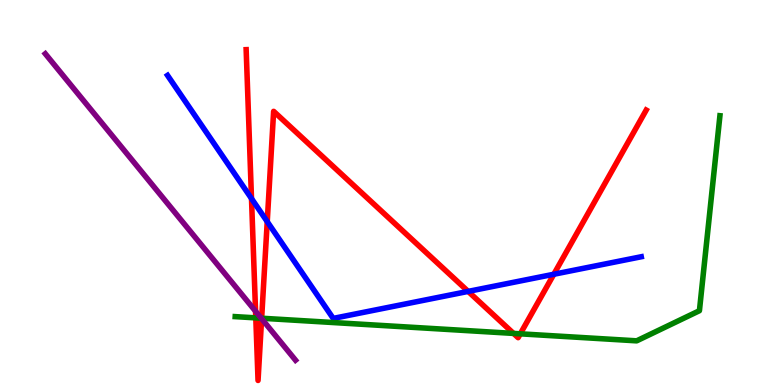[{'lines': ['blue', 'red'], 'intersections': [{'x': 3.25, 'y': 4.84}, {'x': 3.45, 'y': 4.24}, {'x': 6.04, 'y': 2.43}, {'x': 7.15, 'y': 2.88}]}, {'lines': ['green', 'red'], 'intersections': [{'x': 3.3, 'y': 1.74}, {'x': 3.38, 'y': 1.73}, {'x': 6.63, 'y': 1.34}, {'x': 6.71, 'y': 1.33}]}, {'lines': ['purple', 'red'], 'intersections': [{'x': 3.3, 'y': 1.92}, {'x': 3.38, 'y': 1.72}]}, {'lines': ['blue', 'green'], 'intersections': []}, {'lines': ['blue', 'purple'], 'intersections': []}, {'lines': ['green', 'purple'], 'intersections': [{'x': 3.37, 'y': 1.74}]}]